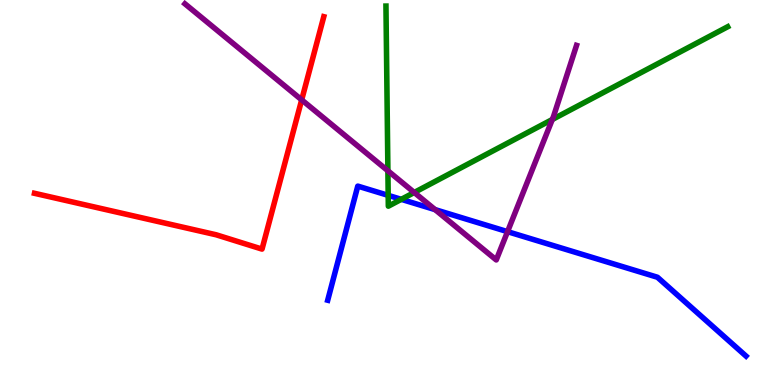[{'lines': ['blue', 'red'], 'intersections': []}, {'lines': ['green', 'red'], 'intersections': []}, {'lines': ['purple', 'red'], 'intersections': [{'x': 3.89, 'y': 7.41}]}, {'lines': ['blue', 'green'], 'intersections': [{'x': 5.01, 'y': 4.93}, {'x': 5.18, 'y': 4.82}]}, {'lines': ['blue', 'purple'], 'intersections': [{'x': 5.61, 'y': 4.56}, {'x': 6.55, 'y': 3.98}]}, {'lines': ['green', 'purple'], 'intersections': [{'x': 5.01, 'y': 5.56}, {'x': 5.35, 'y': 5.0}, {'x': 7.13, 'y': 6.9}]}]